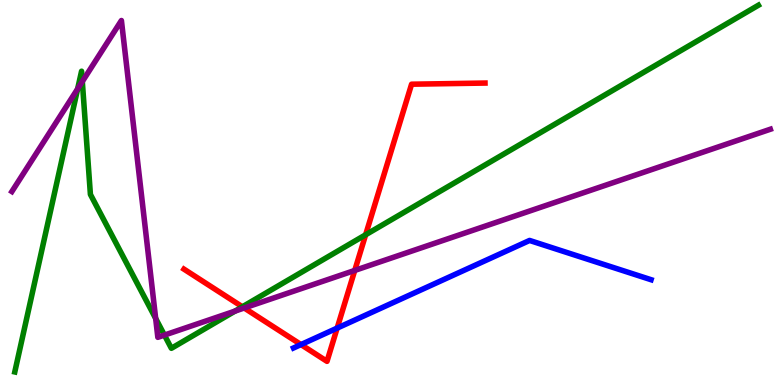[{'lines': ['blue', 'red'], 'intersections': [{'x': 3.88, 'y': 1.05}, {'x': 4.35, 'y': 1.48}]}, {'lines': ['green', 'red'], 'intersections': [{'x': 3.13, 'y': 2.03}, {'x': 4.72, 'y': 3.9}]}, {'lines': ['purple', 'red'], 'intersections': [{'x': 3.15, 'y': 2.0}, {'x': 4.58, 'y': 2.98}]}, {'lines': ['blue', 'green'], 'intersections': []}, {'lines': ['blue', 'purple'], 'intersections': []}, {'lines': ['green', 'purple'], 'intersections': [{'x': 1.0, 'y': 7.69}, {'x': 1.06, 'y': 7.88}, {'x': 2.01, 'y': 1.73}, {'x': 2.12, 'y': 1.3}, {'x': 3.03, 'y': 1.92}]}]